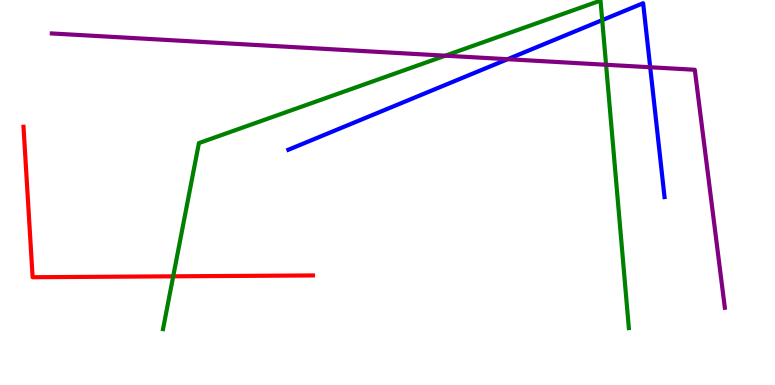[{'lines': ['blue', 'red'], 'intersections': []}, {'lines': ['green', 'red'], 'intersections': [{'x': 2.23, 'y': 2.82}]}, {'lines': ['purple', 'red'], 'intersections': []}, {'lines': ['blue', 'green'], 'intersections': [{'x': 7.77, 'y': 9.48}]}, {'lines': ['blue', 'purple'], 'intersections': [{'x': 6.55, 'y': 8.46}, {'x': 8.39, 'y': 8.25}]}, {'lines': ['green', 'purple'], 'intersections': [{'x': 5.75, 'y': 8.55}, {'x': 7.82, 'y': 8.32}]}]